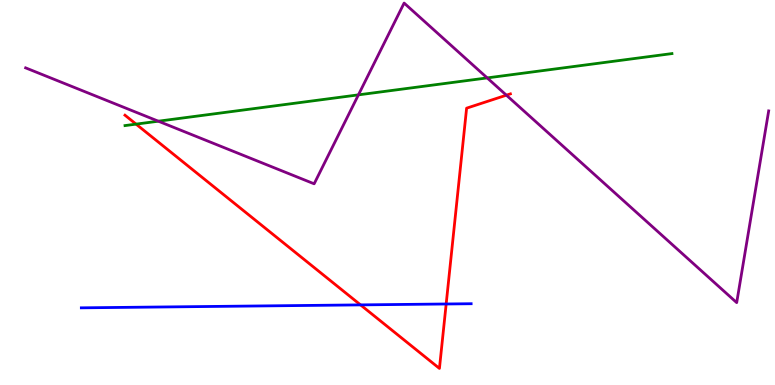[{'lines': ['blue', 'red'], 'intersections': [{'x': 4.65, 'y': 2.08}, {'x': 5.76, 'y': 2.1}]}, {'lines': ['green', 'red'], 'intersections': [{'x': 1.76, 'y': 6.78}]}, {'lines': ['purple', 'red'], 'intersections': [{'x': 6.53, 'y': 7.53}]}, {'lines': ['blue', 'green'], 'intersections': []}, {'lines': ['blue', 'purple'], 'intersections': []}, {'lines': ['green', 'purple'], 'intersections': [{'x': 2.04, 'y': 6.85}, {'x': 4.62, 'y': 7.54}, {'x': 6.29, 'y': 7.98}]}]